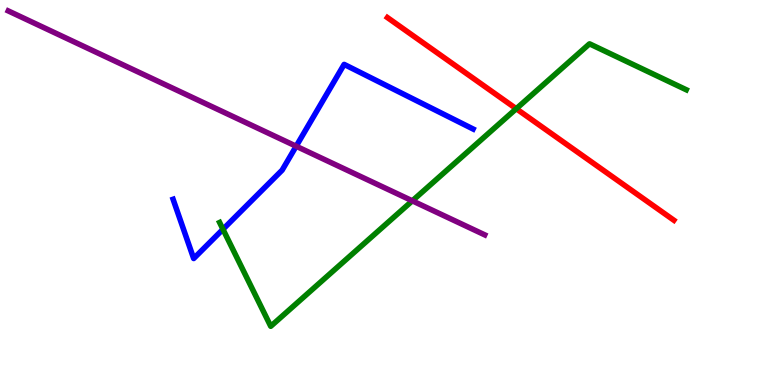[{'lines': ['blue', 'red'], 'intersections': []}, {'lines': ['green', 'red'], 'intersections': [{'x': 6.66, 'y': 7.18}]}, {'lines': ['purple', 'red'], 'intersections': []}, {'lines': ['blue', 'green'], 'intersections': [{'x': 2.88, 'y': 4.04}]}, {'lines': ['blue', 'purple'], 'intersections': [{'x': 3.82, 'y': 6.2}]}, {'lines': ['green', 'purple'], 'intersections': [{'x': 5.32, 'y': 4.78}]}]